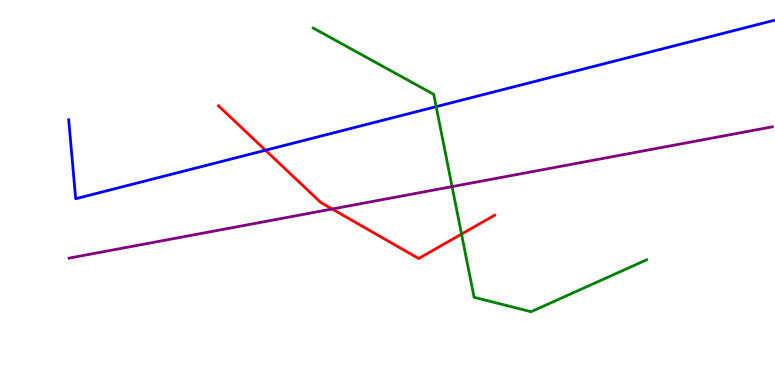[{'lines': ['blue', 'red'], 'intersections': [{'x': 3.43, 'y': 6.1}]}, {'lines': ['green', 'red'], 'intersections': [{'x': 5.96, 'y': 3.92}]}, {'lines': ['purple', 'red'], 'intersections': [{'x': 4.29, 'y': 4.57}]}, {'lines': ['blue', 'green'], 'intersections': [{'x': 5.63, 'y': 7.23}]}, {'lines': ['blue', 'purple'], 'intersections': []}, {'lines': ['green', 'purple'], 'intersections': [{'x': 5.83, 'y': 5.15}]}]